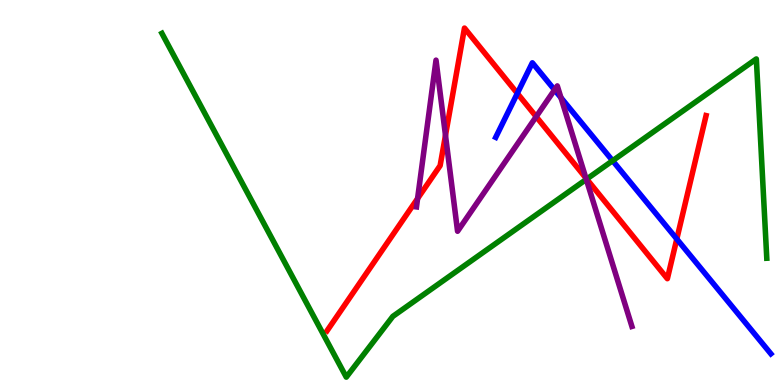[{'lines': ['blue', 'red'], 'intersections': [{'x': 6.68, 'y': 7.58}, {'x': 8.73, 'y': 3.79}]}, {'lines': ['green', 'red'], 'intersections': [{'x': 7.57, 'y': 5.35}]}, {'lines': ['purple', 'red'], 'intersections': [{'x': 5.39, 'y': 4.84}, {'x': 5.75, 'y': 6.48}, {'x': 6.92, 'y': 6.97}, {'x': 7.56, 'y': 5.38}]}, {'lines': ['blue', 'green'], 'intersections': [{'x': 7.9, 'y': 5.83}]}, {'lines': ['blue', 'purple'], 'intersections': [{'x': 7.16, 'y': 7.67}, {'x': 7.24, 'y': 7.46}]}, {'lines': ['green', 'purple'], 'intersections': [{'x': 7.57, 'y': 5.34}]}]